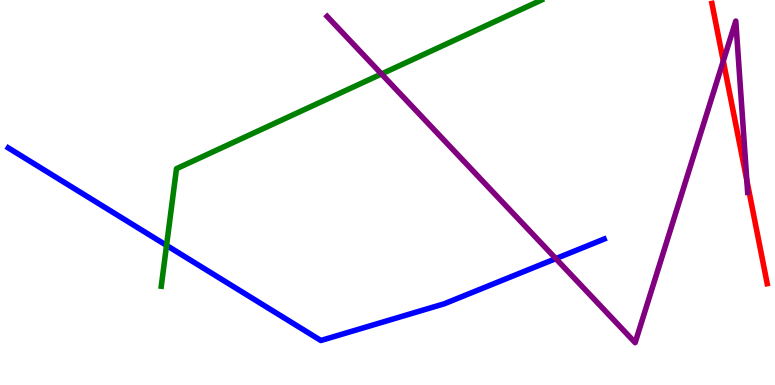[{'lines': ['blue', 'red'], 'intersections': []}, {'lines': ['green', 'red'], 'intersections': []}, {'lines': ['purple', 'red'], 'intersections': [{'x': 9.33, 'y': 8.42}, {'x': 9.64, 'y': 5.32}]}, {'lines': ['blue', 'green'], 'intersections': [{'x': 2.15, 'y': 3.63}]}, {'lines': ['blue', 'purple'], 'intersections': [{'x': 7.17, 'y': 3.28}]}, {'lines': ['green', 'purple'], 'intersections': [{'x': 4.92, 'y': 8.08}]}]